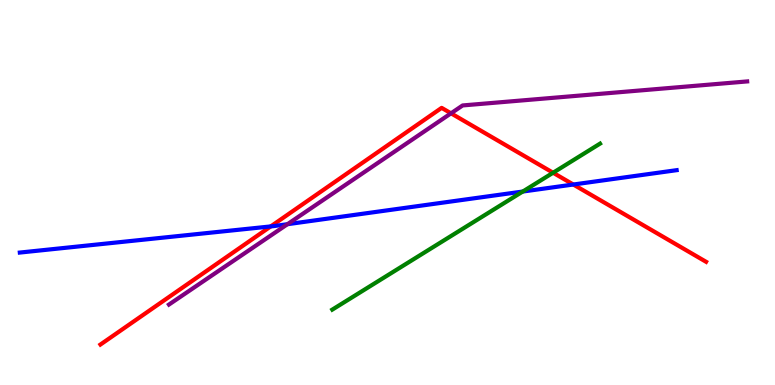[{'lines': ['blue', 'red'], 'intersections': [{'x': 3.49, 'y': 4.12}, {'x': 7.4, 'y': 5.21}]}, {'lines': ['green', 'red'], 'intersections': [{'x': 7.14, 'y': 5.51}]}, {'lines': ['purple', 'red'], 'intersections': [{'x': 5.82, 'y': 7.06}]}, {'lines': ['blue', 'green'], 'intersections': [{'x': 6.75, 'y': 5.02}]}, {'lines': ['blue', 'purple'], 'intersections': [{'x': 3.71, 'y': 4.18}]}, {'lines': ['green', 'purple'], 'intersections': []}]